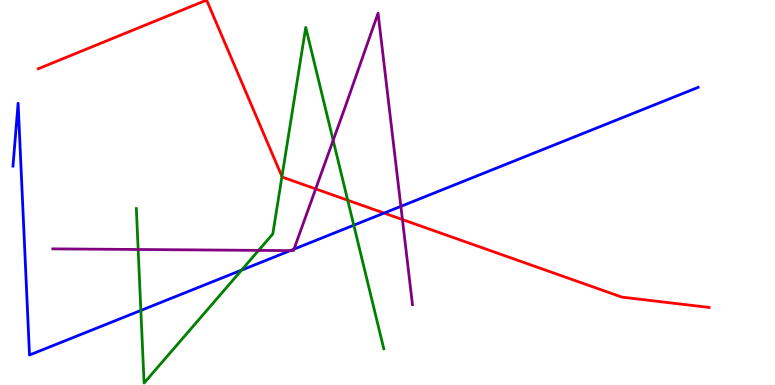[{'lines': ['blue', 'red'], 'intersections': [{'x': 4.96, 'y': 4.47}]}, {'lines': ['green', 'red'], 'intersections': [{'x': 3.64, 'y': 5.41}, {'x': 4.49, 'y': 4.8}]}, {'lines': ['purple', 'red'], 'intersections': [{'x': 4.07, 'y': 5.09}, {'x': 5.19, 'y': 4.3}]}, {'lines': ['blue', 'green'], 'intersections': [{'x': 1.82, 'y': 1.94}, {'x': 3.12, 'y': 2.98}, {'x': 4.56, 'y': 4.15}]}, {'lines': ['blue', 'purple'], 'intersections': [{'x': 3.75, 'y': 3.49}, {'x': 3.79, 'y': 3.53}, {'x': 5.17, 'y': 4.64}]}, {'lines': ['green', 'purple'], 'intersections': [{'x': 1.78, 'y': 3.52}, {'x': 3.34, 'y': 3.5}, {'x': 4.3, 'y': 6.35}]}]